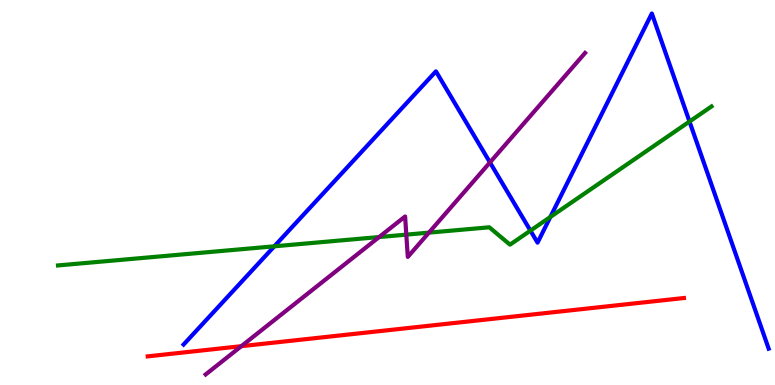[{'lines': ['blue', 'red'], 'intersections': []}, {'lines': ['green', 'red'], 'intersections': []}, {'lines': ['purple', 'red'], 'intersections': [{'x': 3.11, 'y': 1.01}]}, {'lines': ['blue', 'green'], 'intersections': [{'x': 3.54, 'y': 3.6}, {'x': 6.84, 'y': 4.01}, {'x': 7.1, 'y': 4.36}, {'x': 8.9, 'y': 6.84}]}, {'lines': ['blue', 'purple'], 'intersections': [{'x': 6.32, 'y': 5.78}]}, {'lines': ['green', 'purple'], 'intersections': [{'x': 4.89, 'y': 3.84}, {'x': 5.24, 'y': 3.91}, {'x': 5.53, 'y': 3.96}]}]